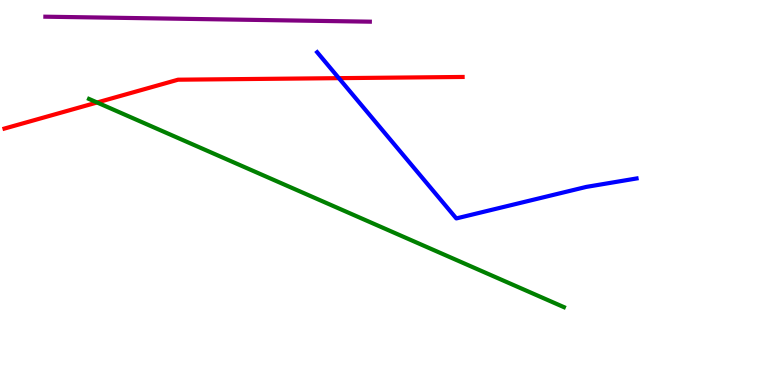[{'lines': ['blue', 'red'], 'intersections': [{'x': 4.37, 'y': 7.97}]}, {'lines': ['green', 'red'], 'intersections': [{'x': 1.25, 'y': 7.34}]}, {'lines': ['purple', 'red'], 'intersections': []}, {'lines': ['blue', 'green'], 'intersections': []}, {'lines': ['blue', 'purple'], 'intersections': []}, {'lines': ['green', 'purple'], 'intersections': []}]